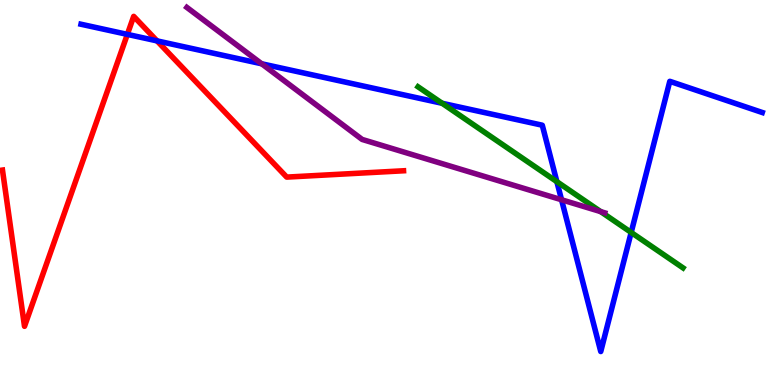[{'lines': ['blue', 'red'], 'intersections': [{'x': 1.64, 'y': 9.11}, {'x': 2.03, 'y': 8.94}]}, {'lines': ['green', 'red'], 'intersections': []}, {'lines': ['purple', 'red'], 'intersections': []}, {'lines': ['blue', 'green'], 'intersections': [{'x': 5.71, 'y': 7.32}, {'x': 7.19, 'y': 5.28}, {'x': 8.14, 'y': 3.96}]}, {'lines': ['blue', 'purple'], 'intersections': [{'x': 3.38, 'y': 8.34}, {'x': 7.25, 'y': 4.81}]}, {'lines': ['green', 'purple'], 'intersections': [{'x': 7.75, 'y': 4.5}]}]